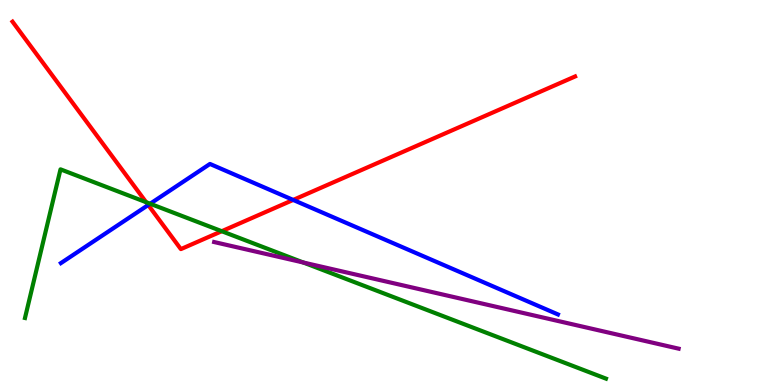[{'lines': ['blue', 'red'], 'intersections': [{'x': 1.91, 'y': 4.67}, {'x': 3.78, 'y': 4.81}]}, {'lines': ['green', 'red'], 'intersections': [{'x': 1.89, 'y': 4.75}, {'x': 2.86, 'y': 3.99}]}, {'lines': ['purple', 'red'], 'intersections': []}, {'lines': ['blue', 'green'], 'intersections': [{'x': 1.94, 'y': 4.71}]}, {'lines': ['blue', 'purple'], 'intersections': []}, {'lines': ['green', 'purple'], 'intersections': [{'x': 3.91, 'y': 3.18}]}]